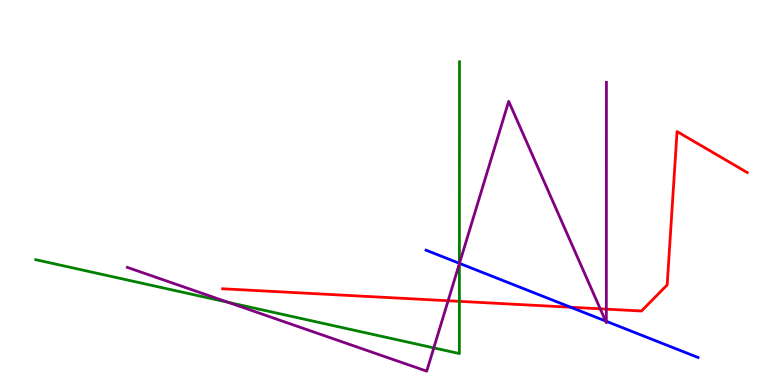[{'lines': ['blue', 'red'], 'intersections': [{'x': 7.36, 'y': 2.02}]}, {'lines': ['green', 'red'], 'intersections': [{'x': 5.93, 'y': 2.17}]}, {'lines': ['purple', 'red'], 'intersections': [{'x': 5.78, 'y': 2.19}, {'x': 7.74, 'y': 1.98}, {'x': 7.82, 'y': 1.97}]}, {'lines': ['blue', 'green'], 'intersections': [{'x': 5.93, 'y': 3.16}]}, {'lines': ['blue', 'purple'], 'intersections': [{'x': 5.93, 'y': 3.16}, {'x': 7.81, 'y': 1.66}, {'x': 7.82, 'y': 1.65}]}, {'lines': ['green', 'purple'], 'intersections': [{'x': 2.94, 'y': 2.15}, {'x': 5.6, 'y': 0.964}, {'x': 5.93, 'y': 3.15}]}]